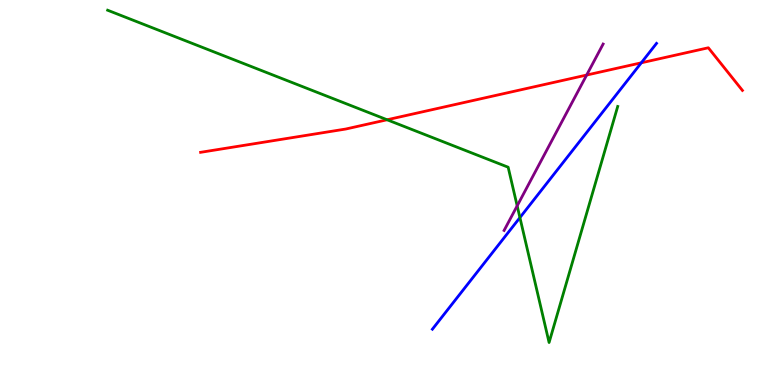[{'lines': ['blue', 'red'], 'intersections': [{'x': 8.27, 'y': 8.37}]}, {'lines': ['green', 'red'], 'intersections': [{'x': 4.99, 'y': 6.89}]}, {'lines': ['purple', 'red'], 'intersections': [{'x': 7.57, 'y': 8.05}]}, {'lines': ['blue', 'green'], 'intersections': [{'x': 6.71, 'y': 4.35}]}, {'lines': ['blue', 'purple'], 'intersections': []}, {'lines': ['green', 'purple'], 'intersections': [{'x': 6.67, 'y': 4.65}]}]